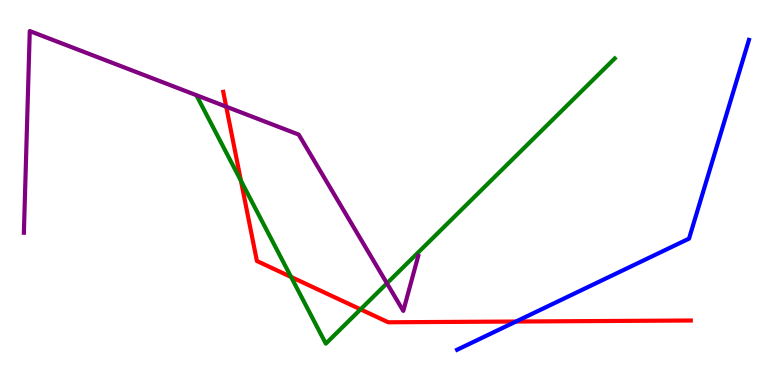[{'lines': ['blue', 'red'], 'intersections': [{'x': 6.66, 'y': 1.65}]}, {'lines': ['green', 'red'], 'intersections': [{'x': 3.11, 'y': 5.31}, {'x': 3.76, 'y': 2.81}, {'x': 4.65, 'y': 1.96}]}, {'lines': ['purple', 'red'], 'intersections': [{'x': 2.92, 'y': 7.23}]}, {'lines': ['blue', 'green'], 'intersections': []}, {'lines': ['blue', 'purple'], 'intersections': []}, {'lines': ['green', 'purple'], 'intersections': [{'x': 4.99, 'y': 2.64}]}]